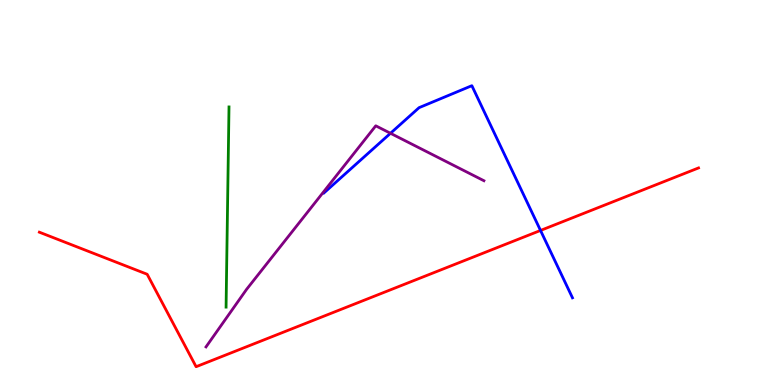[{'lines': ['blue', 'red'], 'intersections': [{'x': 6.97, 'y': 4.01}]}, {'lines': ['green', 'red'], 'intersections': []}, {'lines': ['purple', 'red'], 'intersections': []}, {'lines': ['blue', 'green'], 'intersections': []}, {'lines': ['blue', 'purple'], 'intersections': [{'x': 5.04, 'y': 6.54}]}, {'lines': ['green', 'purple'], 'intersections': []}]